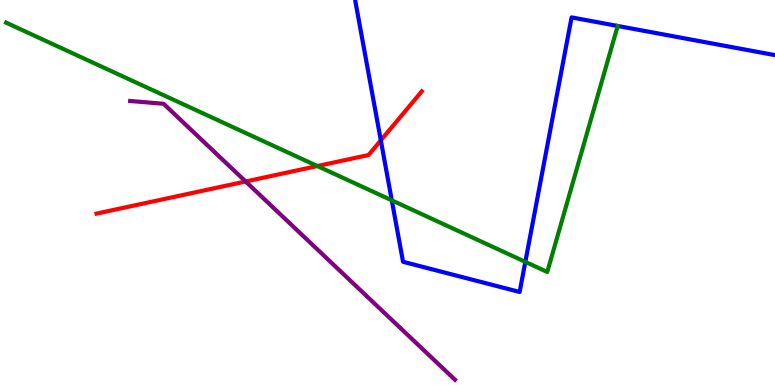[{'lines': ['blue', 'red'], 'intersections': [{'x': 4.91, 'y': 6.35}]}, {'lines': ['green', 'red'], 'intersections': [{'x': 4.09, 'y': 5.69}]}, {'lines': ['purple', 'red'], 'intersections': [{'x': 3.17, 'y': 5.29}]}, {'lines': ['blue', 'green'], 'intersections': [{'x': 5.06, 'y': 4.8}, {'x': 6.78, 'y': 3.2}]}, {'lines': ['blue', 'purple'], 'intersections': []}, {'lines': ['green', 'purple'], 'intersections': []}]